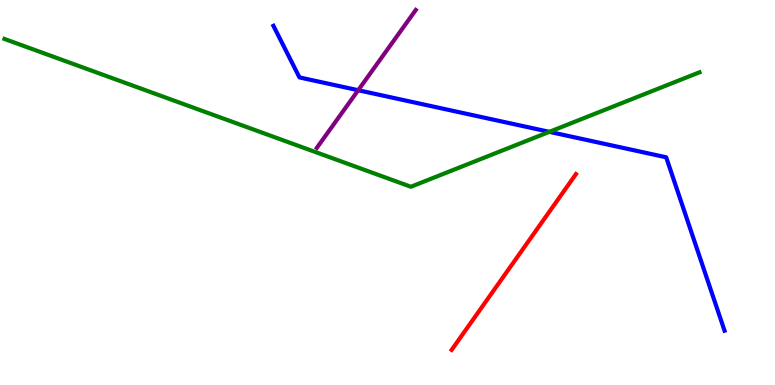[{'lines': ['blue', 'red'], 'intersections': []}, {'lines': ['green', 'red'], 'intersections': []}, {'lines': ['purple', 'red'], 'intersections': []}, {'lines': ['blue', 'green'], 'intersections': [{'x': 7.09, 'y': 6.58}]}, {'lines': ['blue', 'purple'], 'intersections': [{'x': 4.62, 'y': 7.66}]}, {'lines': ['green', 'purple'], 'intersections': []}]